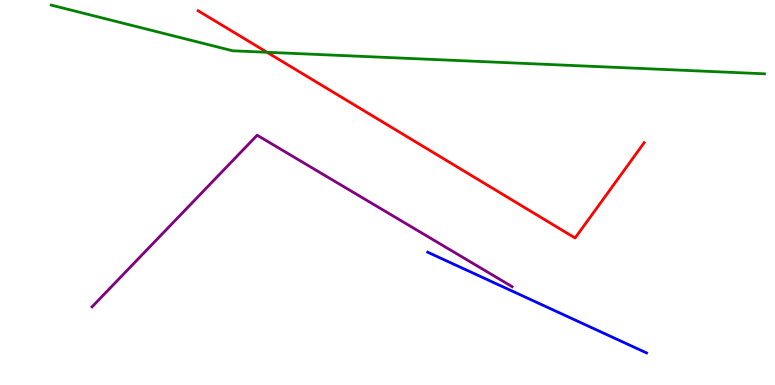[{'lines': ['blue', 'red'], 'intersections': []}, {'lines': ['green', 'red'], 'intersections': [{'x': 3.44, 'y': 8.64}]}, {'lines': ['purple', 'red'], 'intersections': []}, {'lines': ['blue', 'green'], 'intersections': []}, {'lines': ['blue', 'purple'], 'intersections': []}, {'lines': ['green', 'purple'], 'intersections': []}]